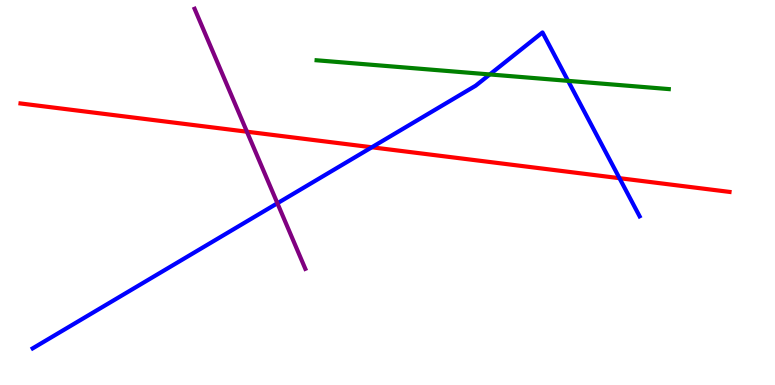[{'lines': ['blue', 'red'], 'intersections': [{'x': 4.8, 'y': 6.17}, {'x': 7.99, 'y': 5.37}]}, {'lines': ['green', 'red'], 'intersections': []}, {'lines': ['purple', 'red'], 'intersections': [{'x': 3.19, 'y': 6.58}]}, {'lines': ['blue', 'green'], 'intersections': [{'x': 6.32, 'y': 8.07}, {'x': 7.33, 'y': 7.9}]}, {'lines': ['blue', 'purple'], 'intersections': [{'x': 3.58, 'y': 4.72}]}, {'lines': ['green', 'purple'], 'intersections': []}]